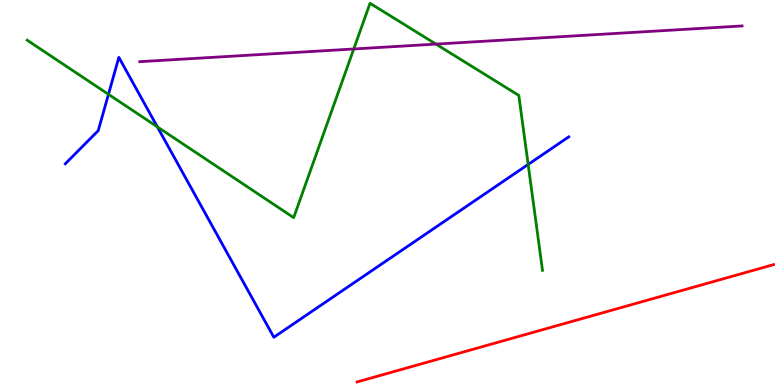[{'lines': ['blue', 'red'], 'intersections': []}, {'lines': ['green', 'red'], 'intersections': []}, {'lines': ['purple', 'red'], 'intersections': []}, {'lines': ['blue', 'green'], 'intersections': [{'x': 1.4, 'y': 7.55}, {'x': 2.03, 'y': 6.7}, {'x': 6.81, 'y': 5.73}]}, {'lines': ['blue', 'purple'], 'intersections': []}, {'lines': ['green', 'purple'], 'intersections': [{'x': 4.56, 'y': 8.73}, {'x': 5.63, 'y': 8.85}]}]